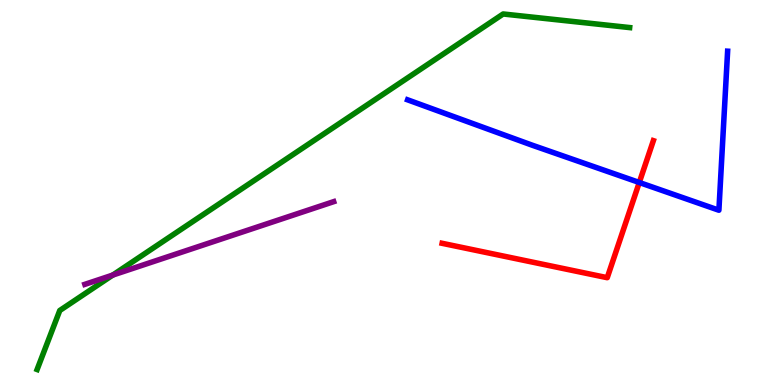[{'lines': ['blue', 'red'], 'intersections': [{'x': 8.25, 'y': 5.26}]}, {'lines': ['green', 'red'], 'intersections': []}, {'lines': ['purple', 'red'], 'intersections': []}, {'lines': ['blue', 'green'], 'intersections': []}, {'lines': ['blue', 'purple'], 'intersections': []}, {'lines': ['green', 'purple'], 'intersections': [{'x': 1.45, 'y': 2.86}]}]